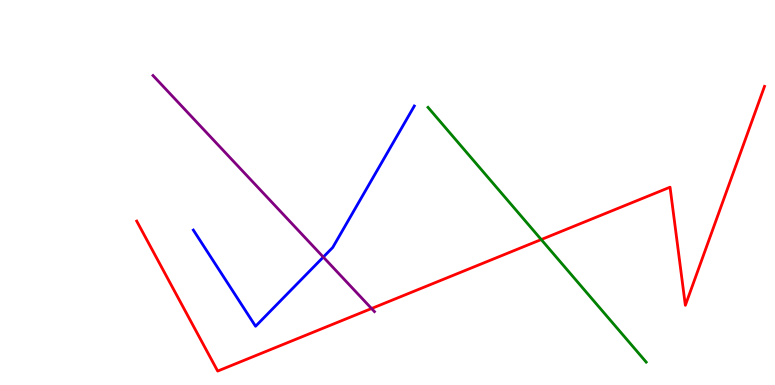[{'lines': ['blue', 'red'], 'intersections': []}, {'lines': ['green', 'red'], 'intersections': [{'x': 6.98, 'y': 3.78}]}, {'lines': ['purple', 'red'], 'intersections': [{'x': 4.79, 'y': 1.99}]}, {'lines': ['blue', 'green'], 'intersections': []}, {'lines': ['blue', 'purple'], 'intersections': [{'x': 4.17, 'y': 3.32}]}, {'lines': ['green', 'purple'], 'intersections': []}]